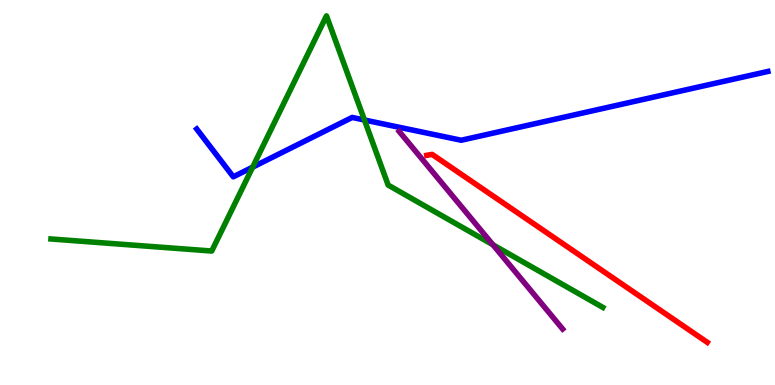[{'lines': ['blue', 'red'], 'intersections': []}, {'lines': ['green', 'red'], 'intersections': []}, {'lines': ['purple', 'red'], 'intersections': []}, {'lines': ['blue', 'green'], 'intersections': [{'x': 3.26, 'y': 5.66}, {'x': 4.7, 'y': 6.88}]}, {'lines': ['blue', 'purple'], 'intersections': []}, {'lines': ['green', 'purple'], 'intersections': [{'x': 6.36, 'y': 3.64}]}]